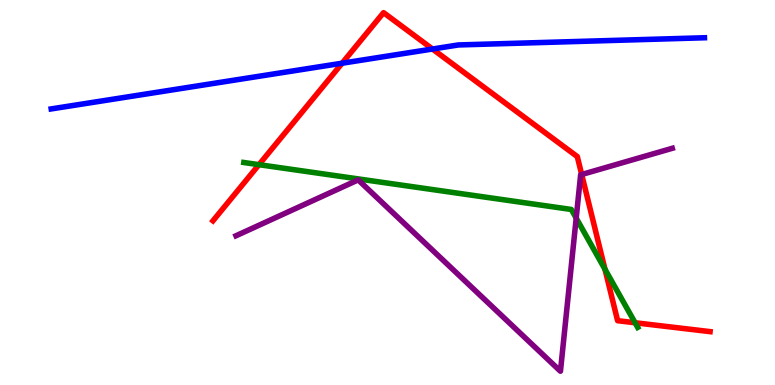[{'lines': ['blue', 'red'], 'intersections': [{'x': 4.41, 'y': 8.36}, {'x': 5.58, 'y': 8.73}]}, {'lines': ['green', 'red'], 'intersections': [{'x': 3.34, 'y': 5.72}, {'x': 7.81, 'y': 3.01}, {'x': 8.19, 'y': 1.62}]}, {'lines': ['purple', 'red'], 'intersections': [{'x': 7.51, 'y': 5.47}]}, {'lines': ['blue', 'green'], 'intersections': []}, {'lines': ['blue', 'purple'], 'intersections': []}, {'lines': ['green', 'purple'], 'intersections': [{'x': 7.43, 'y': 4.33}]}]